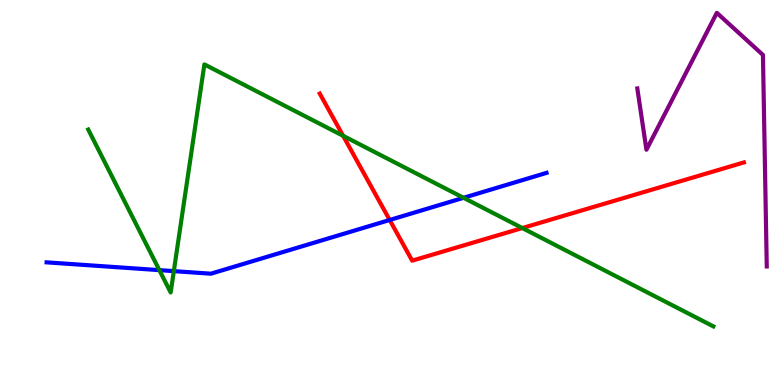[{'lines': ['blue', 'red'], 'intersections': [{'x': 5.03, 'y': 4.29}]}, {'lines': ['green', 'red'], 'intersections': [{'x': 4.43, 'y': 6.47}, {'x': 6.74, 'y': 4.08}]}, {'lines': ['purple', 'red'], 'intersections': []}, {'lines': ['blue', 'green'], 'intersections': [{'x': 2.06, 'y': 2.98}, {'x': 2.24, 'y': 2.96}, {'x': 5.98, 'y': 4.86}]}, {'lines': ['blue', 'purple'], 'intersections': []}, {'lines': ['green', 'purple'], 'intersections': []}]